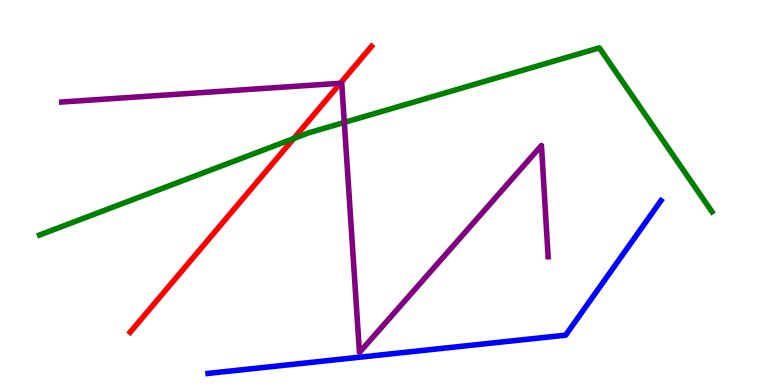[{'lines': ['blue', 'red'], 'intersections': []}, {'lines': ['green', 'red'], 'intersections': [{'x': 3.79, 'y': 6.4}]}, {'lines': ['purple', 'red'], 'intersections': [{'x': 4.39, 'y': 7.84}]}, {'lines': ['blue', 'green'], 'intersections': []}, {'lines': ['blue', 'purple'], 'intersections': []}, {'lines': ['green', 'purple'], 'intersections': [{'x': 4.44, 'y': 6.82}]}]